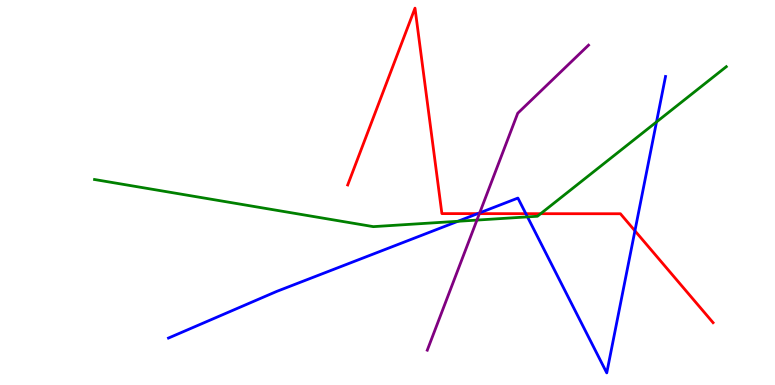[{'lines': ['blue', 'red'], 'intersections': [{'x': 6.16, 'y': 4.45}, {'x': 6.79, 'y': 4.45}, {'x': 8.19, 'y': 4.0}]}, {'lines': ['green', 'red'], 'intersections': [{'x': 6.98, 'y': 4.45}]}, {'lines': ['purple', 'red'], 'intersections': [{'x': 6.19, 'y': 4.45}]}, {'lines': ['blue', 'green'], 'intersections': [{'x': 5.91, 'y': 4.25}, {'x': 6.81, 'y': 4.37}, {'x': 8.47, 'y': 6.83}]}, {'lines': ['blue', 'purple'], 'intersections': [{'x': 6.19, 'y': 4.47}]}, {'lines': ['green', 'purple'], 'intersections': [{'x': 6.15, 'y': 4.28}]}]